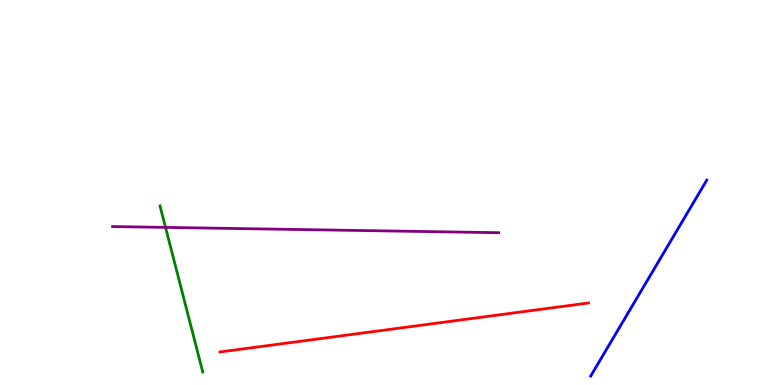[{'lines': ['blue', 'red'], 'intersections': []}, {'lines': ['green', 'red'], 'intersections': []}, {'lines': ['purple', 'red'], 'intersections': []}, {'lines': ['blue', 'green'], 'intersections': []}, {'lines': ['blue', 'purple'], 'intersections': []}, {'lines': ['green', 'purple'], 'intersections': [{'x': 2.14, 'y': 4.09}]}]